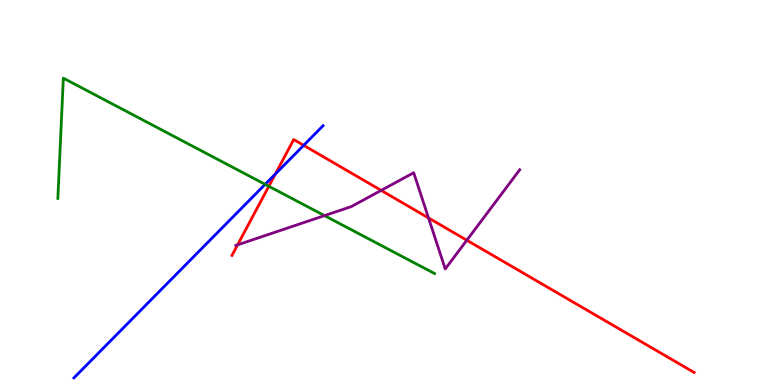[{'lines': ['blue', 'red'], 'intersections': [{'x': 3.55, 'y': 5.48}, {'x': 3.92, 'y': 6.23}]}, {'lines': ['green', 'red'], 'intersections': [{'x': 3.47, 'y': 5.16}]}, {'lines': ['purple', 'red'], 'intersections': [{'x': 3.07, 'y': 3.64}, {'x': 4.92, 'y': 5.05}, {'x': 5.53, 'y': 4.34}, {'x': 6.02, 'y': 3.76}]}, {'lines': ['blue', 'green'], 'intersections': [{'x': 3.42, 'y': 5.21}]}, {'lines': ['blue', 'purple'], 'intersections': []}, {'lines': ['green', 'purple'], 'intersections': [{'x': 4.19, 'y': 4.4}]}]